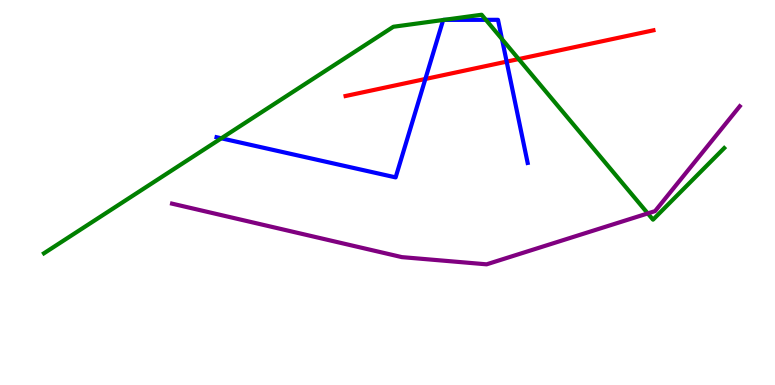[{'lines': ['blue', 'red'], 'intersections': [{'x': 5.49, 'y': 7.95}, {'x': 6.54, 'y': 8.4}]}, {'lines': ['green', 'red'], 'intersections': [{'x': 6.69, 'y': 8.47}]}, {'lines': ['purple', 'red'], 'intersections': []}, {'lines': ['blue', 'green'], 'intersections': [{'x': 2.86, 'y': 6.41}, {'x': 5.72, 'y': 9.48}, {'x': 5.73, 'y': 9.48}, {'x': 6.27, 'y': 9.48}, {'x': 6.48, 'y': 8.98}]}, {'lines': ['blue', 'purple'], 'intersections': []}, {'lines': ['green', 'purple'], 'intersections': [{'x': 8.36, 'y': 4.46}]}]